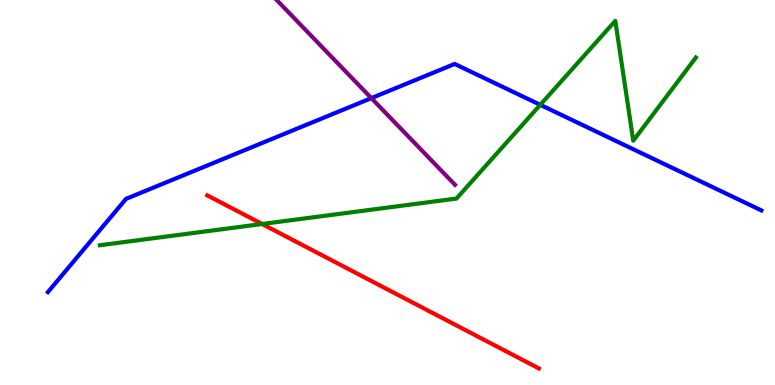[{'lines': ['blue', 'red'], 'intersections': []}, {'lines': ['green', 'red'], 'intersections': [{'x': 3.38, 'y': 4.18}]}, {'lines': ['purple', 'red'], 'intersections': []}, {'lines': ['blue', 'green'], 'intersections': [{'x': 6.97, 'y': 7.28}]}, {'lines': ['blue', 'purple'], 'intersections': [{'x': 4.79, 'y': 7.45}]}, {'lines': ['green', 'purple'], 'intersections': []}]